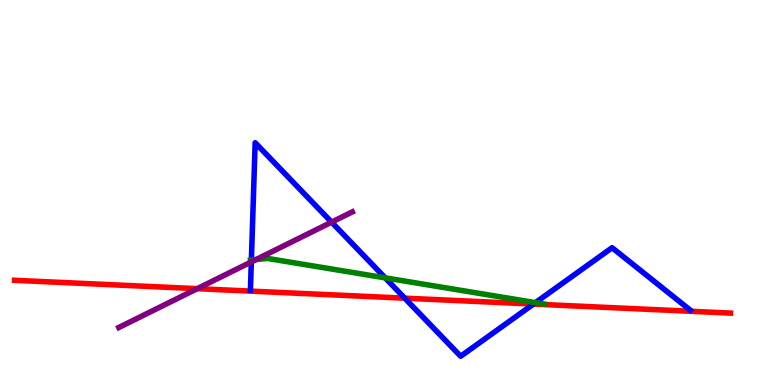[{'lines': ['blue', 'red'], 'intersections': [{'x': 5.22, 'y': 2.26}, {'x': 6.88, 'y': 2.1}]}, {'lines': ['green', 'red'], 'intersections': []}, {'lines': ['purple', 'red'], 'intersections': [{'x': 2.55, 'y': 2.5}]}, {'lines': ['blue', 'green'], 'intersections': [{'x': 3.24, 'y': 3.25}, {'x': 4.97, 'y': 2.78}, {'x': 6.91, 'y': 2.14}]}, {'lines': ['blue', 'purple'], 'intersections': [{'x': 3.24, 'y': 3.2}, {'x': 4.28, 'y': 4.23}]}, {'lines': ['green', 'purple'], 'intersections': [{'x': 3.3, 'y': 3.26}]}]